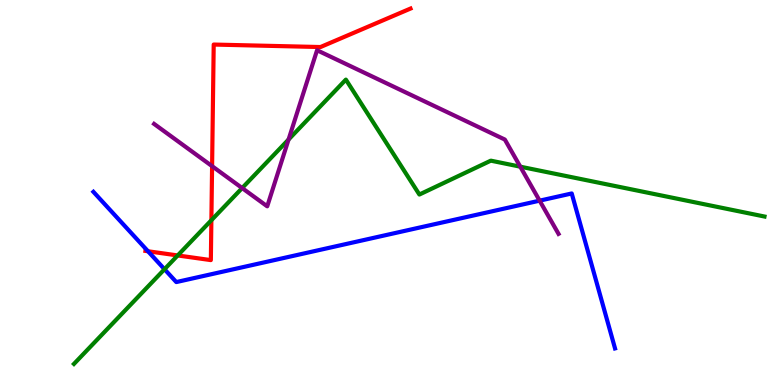[{'lines': ['blue', 'red'], 'intersections': [{'x': 1.91, 'y': 3.47}]}, {'lines': ['green', 'red'], 'intersections': [{'x': 2.29, 'y': 3.37}, {'x': 2.73, 'y': 4.28}]}, {'lines': ['purple', 'red'], 'intersections': [{'x': 2.74, 'y': 5.68}]}, {'lines': ['blue', 'green'], 'intersections': [{'x': 2.12, 'y': 3.01}]}, {'lines': ['blue', 'purple'], 'intersections': [{'x': 6.96, 'y': 4.79}]}, {'lines': ['green', 'purple'], 'intersections': [{'x': 3.12, 'y': 5.12}, {'x': 3.72, 'y': 6.38}, {'x': 6.71, 'y': 5.67}]}]